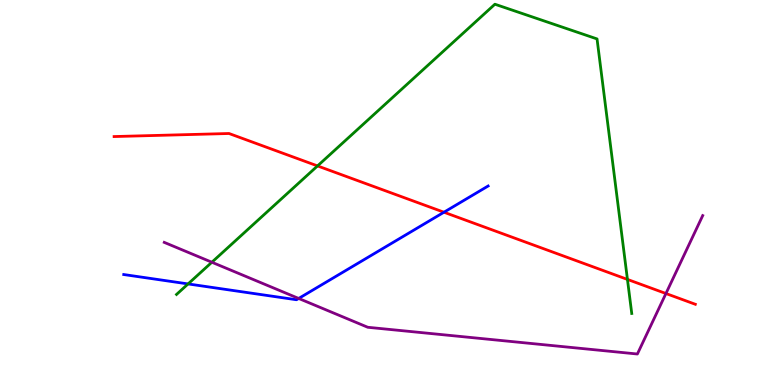[{'lines': ['blue', 'red'], 'intersections': [{'x': 5.73, 'y': 4.49}]}, {'lines': ['green', 'red'], 'intersections': [{'x': 4.1, 'y': 5.69}, {'x': 8.1, 'y': 2.74}]}, {'lines': ['purple', 'red'], 'intersections': [{'x': 8.59, 'y': 2.38}]}, {'lines': ['blue', 'green'], 'intersections': [{'x': 2.43, 'y': 2.63}]}, {'lines': ['blue', 'purple'], 'intersections': [{'x': 3.85, 'y': 2.25}]}, {'lines': ['green', 'purple'], 'intersections': [{'x': 2.73, 'y': 3.19}]}]